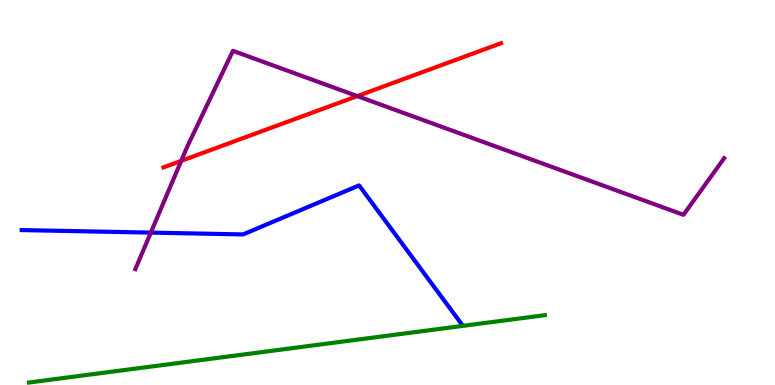[{'lines': ['blue', 'red'], 'intersections': []}, {'lines': ['green', 'red'], 'intersections': []}, {'lines': ['purple', 'red'], 'intersections': [{'x': 2.34, 'y': 5.82}, {'x': 4.61, 'y': 7.5}]}, {'lines': ['blue', 'green'], 'intersections': []}, {'lines': ['blue', 'purple'], 'intersections': [{'x': 1.95, 'y': 3.96}]}, {'lines': ['green', 'purple'], 'intersections': []}]